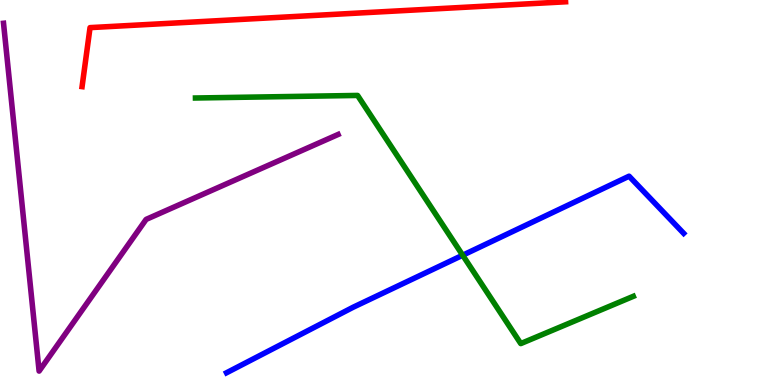[{'lines': ['blue', 'red'], 'intersections': []}, {'lines': ['green', 'red'], 'intersections': []}, {'lines': ['purple', 'red'], 'intersections': []}, {'lines': ['blue', 'green'], 'intersections': [{'x': 5.97, 'y': 3.37}]}, {'lines': ['blue', 'purple'], 'intersections': []}, {'lines': ['green', 'purple'], 'intersections': []}]